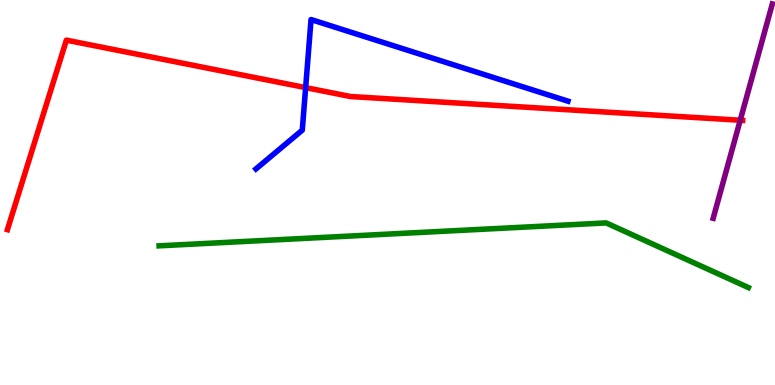[{'lines': ['blue', 'red'], 'intersections': [{'x': 3.94, 'y': 7.72}]}, {'lines': ['green', 'red'], 'intersections': []}, {'lines': ['purple', 'red'], 'intersections': [{'x': 9.55, 'y': 6.88}]}, {'lines': ['blue', 'green'], 'intersections': []}, {'lines': ['blue', 'purple'], 'intersections': []}, {'lines': ['green', 'purple'], 'intersections': []}]